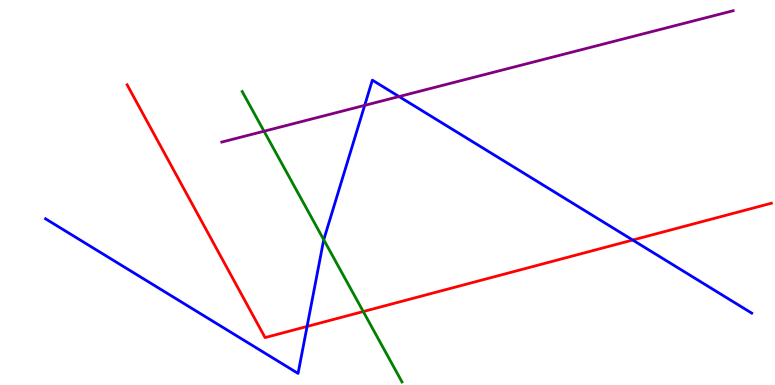[{'lines': ['blue', 'red'], 'intersections': [{'x': 3.96, 'y': 1.52}, {'x': 8.16, 'y': 3.77}]}, {'lines': ['green', 'red'], 'intersections': [{'x': 4.69, 'y': 1.91}]}, {'lines': ['purple', 'red'], 'intersections': []}, {'lines': ['blue', 'green'], 'intersections': [{'x': 4.18, 'y': 3.77}]}, {'lines': ['blue', 'purple'], 'intersections': [{'x': 4.71, 'y': 7.26}, {'x': 5.15, 'y': 7.49}]}, {'lines': ['green', 'purple'], 'intersections': [{'x': 3.41, 'y': 6.59}]}]